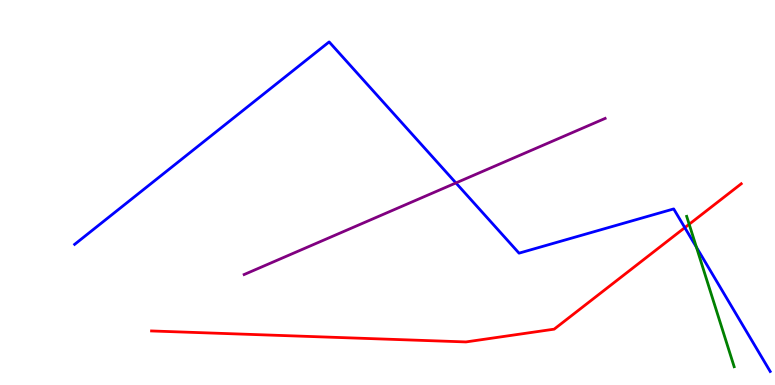[{'lines': ['blue', 'red'], 'intersections': [{'x': 8.84, 'y': 4.09}]}, {'lines': ['green', 'red'], 'intersections': [{'x': 8.89, 'y': 4.18}]}, {'lines': ['purple', 'red'], 'intersections': []}, {'lines': ['blue', 'green'], 'intersections': [{'x': 8.99, 'y': 3.58}]}, {'lines': ['blue', 'purple'], 'intersections': [{'x': 5.88, 'y': 5.25}]}, {'lines': ['green', 'purple'], 'intersections': []}]